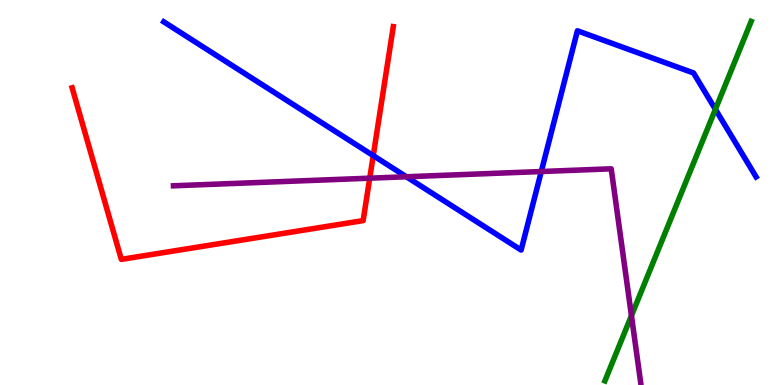[{'lines': ['blue', 'red'], 'intersections': [{'x': 4.82, 'y': 5.96}]}, {'lines': ['green', 'red'], 'intersections': []}, {'lines': ['purple', 'red'], 'intersections': [{'x': 4.77, 'y': 5.37}]}, {'lines': ['blue', 'green'], 'intersections': [{'x': 9.23, 'y': 7.16}]}, {'lines': ['blue', 'purple'], 'intersections': [{'x': 5.24, 'y': 5.41}, {'x': 6.98, 'y': 5.54}]}, {'lines': ['green', 'purple'], 'intersections': [{'x': 8.15, 'y': 1.8}]}]